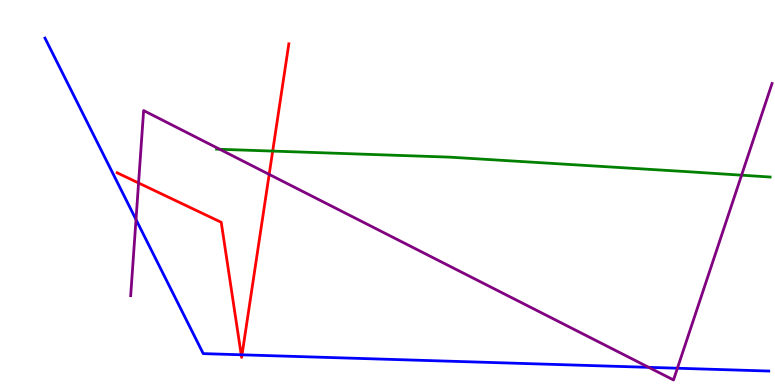[{'lines': ['blue', 'red'], 'intersections': [{'x': 3.11, 'y': 0.785}, {'x': 3.12, 'y': 0.784}]}, {'lines': ['green', 'red'], 'intersections': [{'x': 3.52, 'y': 6.08}]}, {'lines': ['purple', 'red'], 'intersections': [{'x': 1.79, 'y': 5.25}, {'x': 3.47, 'y': 5.47}]}, {'lines': ['blue', 'green'], 'intersections': []}, {'lines': ['blue', 'purple'], 'intersections': [{'x': 1.75, 'y': 4.3}, {'x': 8.37, 'y': 0.459}, {'x': 8.74, 'y': 0.436}]}, {'lines': ['green', 'purple'], 'intersections': [{'x': 2.84, 'y': 6.12}, {'x': 9.57, 'y': 5.45}]}]